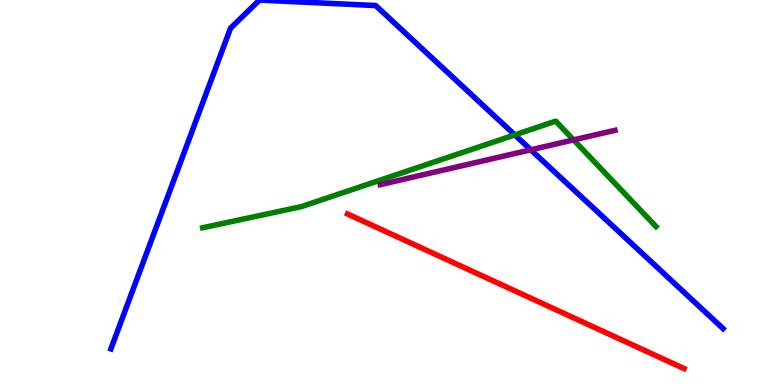[{'lines': ['blue', 'red'], 'intersections': []}, {'lines': ['green', 'red'], 'intersections': []}, {'lines': ['purple', 'red'], 'intersections': []}, {'lines': ['blue', 'green'], 'intersections': [{'x': 6.64, 'y': 6.5}]}, {'lines': ['blue', 'purple'], 'intersections': [{'x': 6.85, 'y': 6.11}]}, {'lines': ['green', 'purple'], 'intersections': [{'x': 7.4, 'y': 6.37}]}]